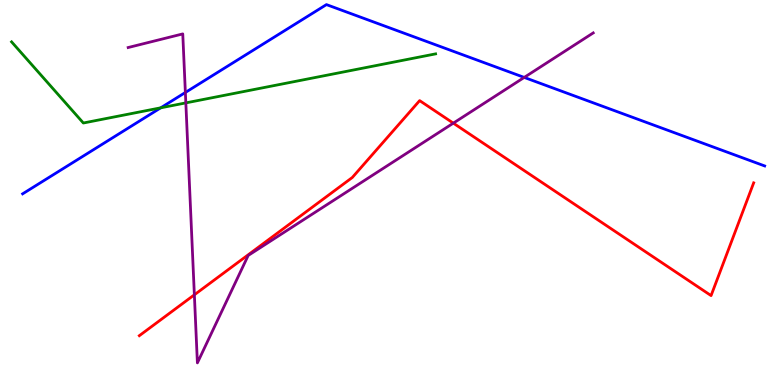[{'lines': ['blue', 'red'], 'intersections': []}, {'lines': ['green', 'red'], 'intersections': []}, {'lines': ['purple', 'red'], 'intersections': [{'x': 2.51, 'y': 2.34}, {'x': 5.85, 'y': 6.8}]}, {'lines': ['blue', 'green'], 'intersections': [{'x': 2.07, 'y': 7.2}]}, {'lines': ['blue', 'purple'], 'intersections': [{'x': 2.39, 'y': 7.6}, {'x': 6.76, 'y': 7.99}]}, {'lines': ['green', 'purple'], 'intersections': [{'x': 2.4, 'y': 7.33}]}]